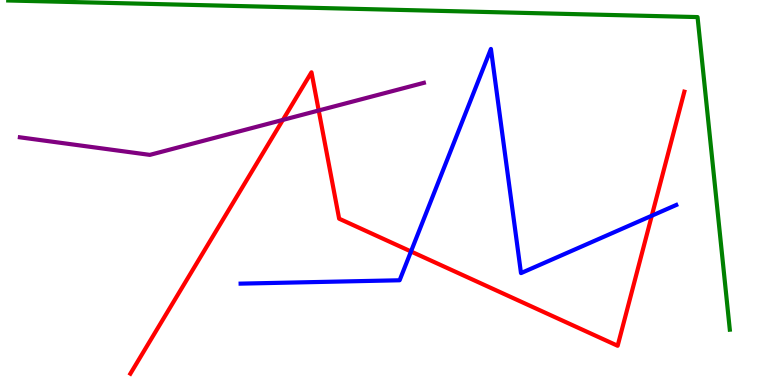[{'lines': ['blue', 'red'], 'intersections': [{'x': 5.3, 'y': 3.47}, {'x': 8.41, 'y': 4.4}]}, {'lines': ['green', 'red'], 'intersections': []}, {'lines': ['purple', 'red'], 'intersections': [{'x': 3.65, 'y': 6.89}, {'x': 4.11, 'y': 7.13}]}, {'lines': ['blue', 'green'], 'intersections': []}, {'lines': ['blue', 'purple'], 'intersections': []}, {'lines': ['green', 'purple'], 'intersections': []}]